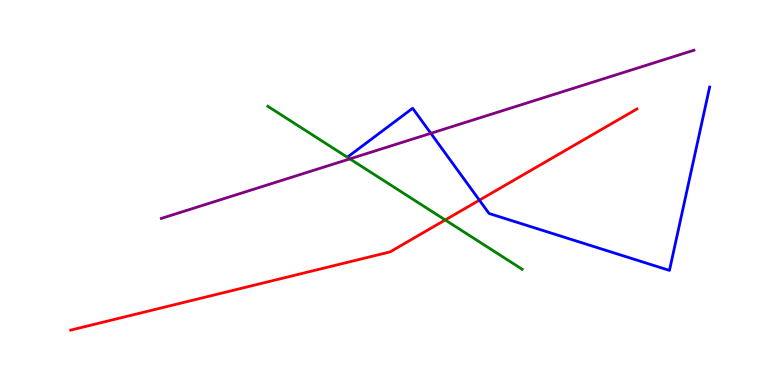[{'lines': ['blue', 'red'], 'intersections': [{'x': 6.19, 'y': 4.8}]}, {'lines': ['green', 'red'], 'intersections': [{'x': 5.74, 'y': 4.29}]}, {'lines': ['purple', 'red'], 'intersections': []}, {'lines': ['blue', 'green'], 'intersections': []}, {'lines': ['blue', 'purple'], 'intersections': [{'x': 5.56, 'y': 6.54}]}, {'lines': ['green', 'purple'], 'intersections': [{'x': 4.51, 'y': 5.87}]}]